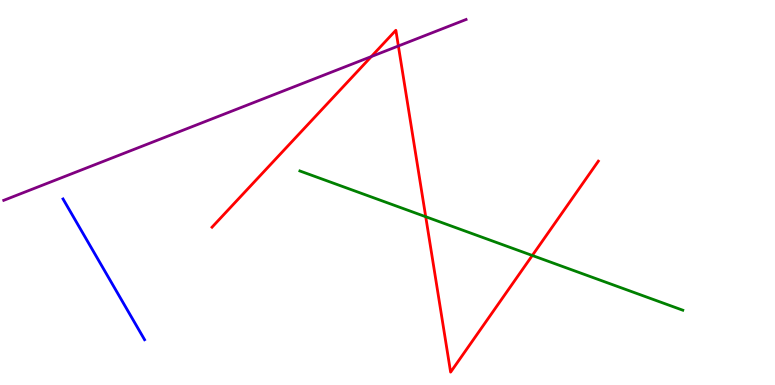[{'lines': ['blue', 'red'], 'intersections': []}, {'lines': ['green', 'red'], 'intersections': [{'x': 5.49, 'y': 4.37}, {'x': 6.87, 'y': 3.36}]}, {'lines': ['purple', 'red'], 'intersections': [{'x': 4.79, 'y': 8.53}, {'x': 5.14, 'y': 8.81}]}, {'lines': ['blue', 'green'], 'intersections': []}, {'lines': ['blue', 'purple'], 'intersections': []}, {'lines': ['green', 'purple'], 'intersections': []}]